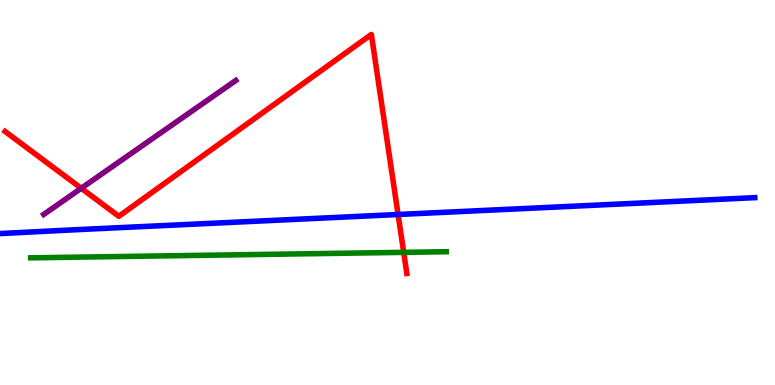[{'lines': ['blue', 'red'], 'intersections': [{'x': 5.14, 'y': 4.43}]}, {'lines': ['green', 'red'], 'intersections': [{'x': 5.21, 'y': 3.45}]}, {'lines': ['purple', 'red'], 'intersections': [{'x': 1.05, 'y': 5.11}]}, {'lines': ['blue', 'green'], 'intersections': []}, {'lines': ['blue', 'purple'], 'intersections': []}, {'lines': ['green', 'purple'], 'intersections': []}]